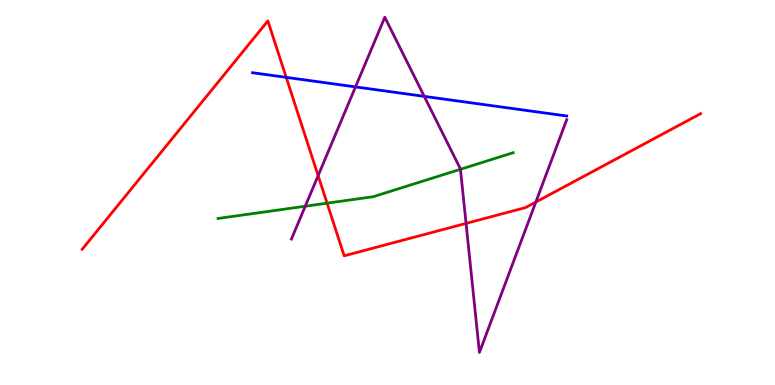[{'lines': ['blue', 'red'], 'intersections': [{'x': 3.69, 'y': 7.99}]}, {'lines': ['green', 'red'], 'intersections': [{'x': 4.22, 'y': 4.72}]}, {'lines': ['purple', 'red'], 'intersections': [{'x': 4.1, 'y': 5.44}, {'x': 6.01, 'y': 4.2}, {'x': 6.91, 'y': 4.75}]}, {'lines': ['blue', 'green'], 'intersections': []}, {'lines': ['blue', 'purple'], 'intersections': [{'x': 4.59, 'y': 7.74}, {'x': 5.47, 'y': 7.5}]}, {'lines': ['green', 'purple'], 'intersections': [{'x': 3.94, 'y': 4.64}, {'x': 5.94, 'y': 5.6}]}]